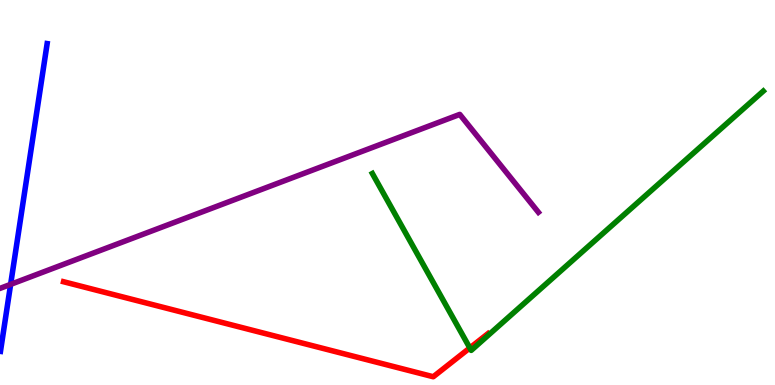[{'lines': ['blue', 'red'], 'intersections': []}, {'lines': ['green', 'red'], 'intersections': [{'x': 6.06, 'y': 0.963}]}, {'lines': ['purple', 'red'], 'intersections': []}, {'lines': ['blue', 'green'], 'intersections': []}, {'lines': ['blue', 'purple'], 'intersections': [{'x': 0.137, 'y': 2.61}]}, {'lines': ['green', 'purple'], 'intersections': []}]